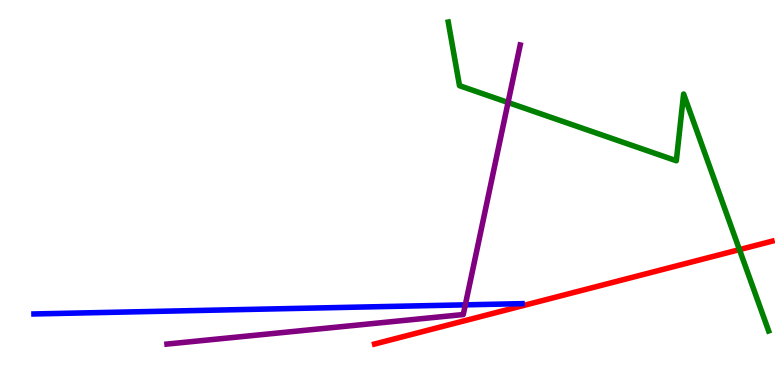[{'lines': ['blue', 'red'], 'intersections': []}, {'lines': ['green', 'red'], 'intersections': [{'x': 9.54, 'y': 3.52}]}, {'lines': ['purple', 'red'], 'intersections': []}, {'lines': ['blue', 'green'], 'intersections': []}, {'lines': ['blue', 'purple'], 'intersections': [{'x': 6.0, 'y': 2.08}]}, {'lines': ['green', 'purple'], 'intersections': [{'x': 6.56, 'y': 7.34}]}]